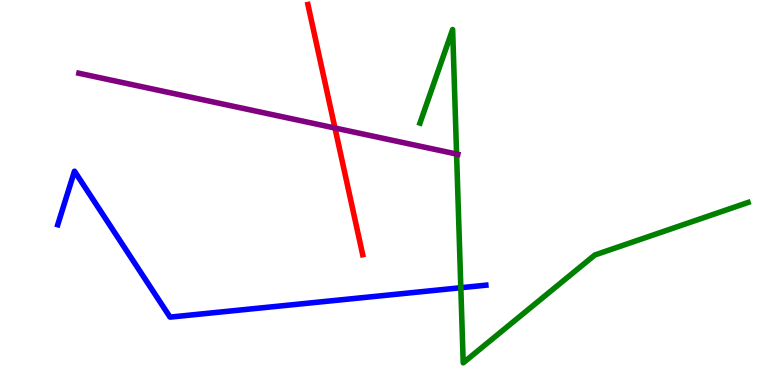[{'lines': ['blue', 'red'], 'intersections': []}, {'lines': ['green', 'red'], 'intersections': []}, {'lines': ['purple', 'red'], 'intersections': [{'x': 4.32, 'y': 6.67}]}, {'lines': ['blue', 'green'], 'intersections': [{'x': 5.95, 'y': 2.53}]}, {'lines': ['blue', 'purple'], 'intersections': []}, {'lines': ['green', 'purple'], 'intersections': [{'x': 5.89, 'y': 6.0}]}]